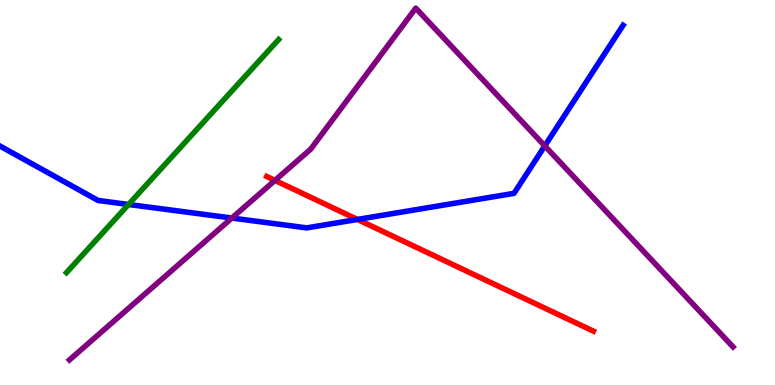[{'lines': ['blue', 'red'], 'intersections': [{'x': 4.61, 'y': 4.3}]}, {'lines': ['green', 'red'], 'intersections': []}, {'lines': ['purple', 'red'], 'intersections': [{'x': 3.55, 'y': 5.31}]}, {'lines': ['blue', 'green'], 'intersections': [{'x': 1.66, 'y': 4.69}]}, {'lines': ['blue', 'purple'], 'intersections': [{'x': 2.99, 'y': 4.34}, {'x': 7.03, 'y': 6.21}]}, {'lines': ['green', 'purple'], 'intersections': []}]